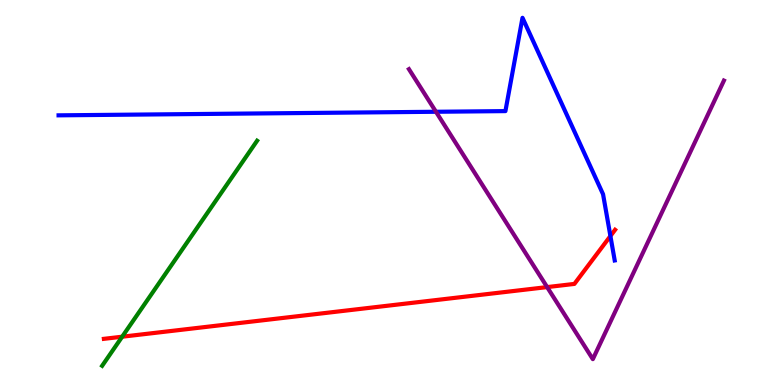[{'lines': ['blue', 'red'], 'intersections': [{'x': 7.88, 'y': 3.87}]}, {'lines': ['green', 'red'], 'intersections': [{'x': 1.58, 'y': 1.25}]}, {'lines': ['purple', 'red'], 'intersections': [{'x': 7.06, 'y': 2.54}]}, {'lines': ['blue', 'green'], 'intersections': []}, {'lines': ['blue', 'purple'], 'intersections': [{'x': 5.63, 'y': 7.1}]}, {'lines': ['green', 'purple'], 'intersections': []}]